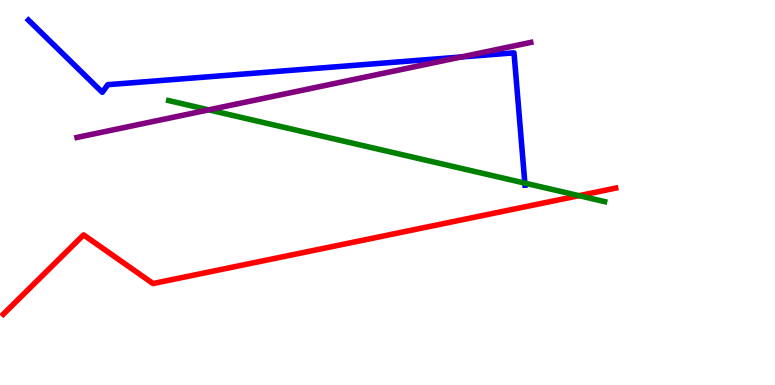[{'lines': ['blue', 'red'], 'intersections': []}, {'lines': ['green', 'red'], 'intersections': [{'x': 7.47, 'y': 4.92}]}, {'lines': ['purple', 'red'], 'intersections': []}, {'lines': ['blue', 'green'], 'intersections': [{'x': 6.77, 'y': 5.24}]}, {'lines': ['blue', 'purple'], 'intersections': [{'x': 5.95, 'y': 8.52}]}, {'lines': ['green', 'purple'], 'intersections': [{'x': 2.69, 'y': 7.15}]}]